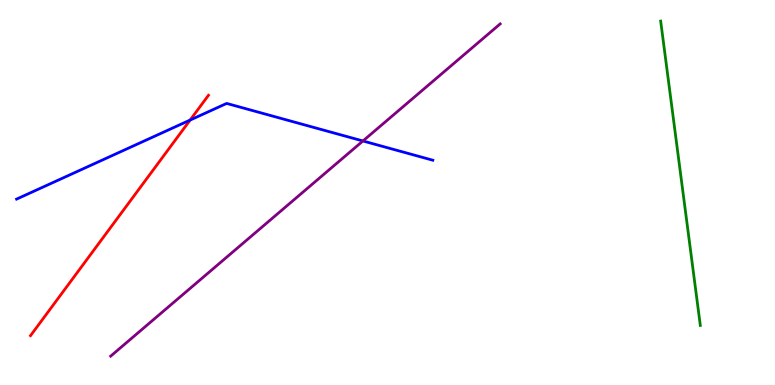[{'lines': ['blue', 'red'], 'intersections': [{'x': 2.45, 'y': 6.88}]}, {'lines': ['green', 'red'], 'intersections': []}, {'lines': ['purple', 'red'], 'intersections': []}, {'lines': ['blue', 'green'], 'intersections': []}, {'lines': ['blue', 'purple'], 'intersections': [{'x': 4.68, 'y': 6.34}]}, {'lines': ['green', 'purple'], 'intersections': []}]